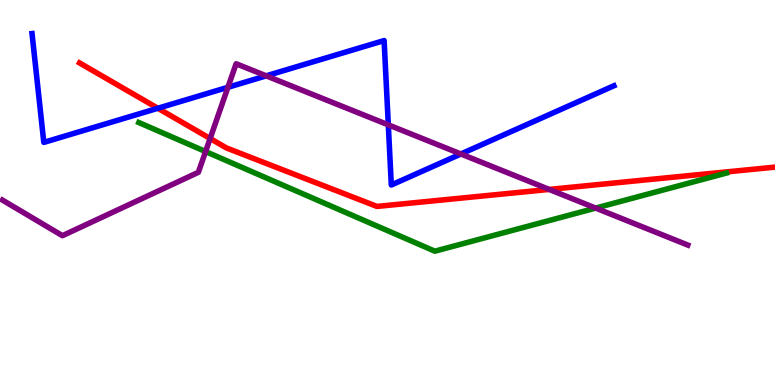[{'lines': ['blue', 'red'], 'intersections': [{'x': 2.04, 'y': 7.19}]}, {'lines': ['green', 'red'], 'intersections': []}, {'lines': ['purple', 'red'], 'intersections': [{'x': 2.71, 'y': 6.4}, {'x': 7.09, 'y': 5.08}]}, {'lines': ['blue', 'green'], 'intersections': []}, {'lines': ['blue', 'purple'], 'intersections': [{'x': 2.94, 'y': 7.73}, {'x': 3.44, 'y': 8.03}, {'x': 5.01, 'y': 6.76}, {'x': 5.95, 'y': 6.0}]}, {'lines': ['green', 'purple'], 'intersections': [{'x': 2.65, 'y': 6.06}, {'x': 7.69, 'y': 4.6}]}]